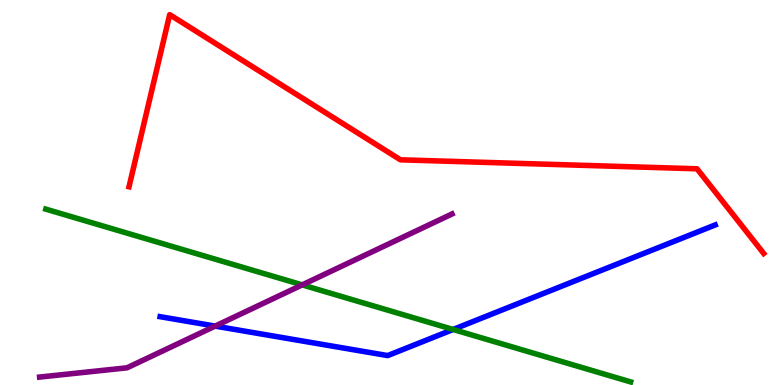[{'lines': ['blue', 'red'], 'intersections': []}, {'lines': ['green', 'red'], 'intersections': []}, {'lines': ['purple', 'red'], 'intersections': []}, {'lines': ['blue', 'green'], 'intersections': [{'x': 5.85, 'y': 1.44}]}, {'lines': ['blue', 'purple'], 'intersections': [{'x': 2.78, 'y': 1.53}]}, {'lines': ['green', 'purple'], 'intersections': [{'x': 3.9, 'y': 2.6}]}]